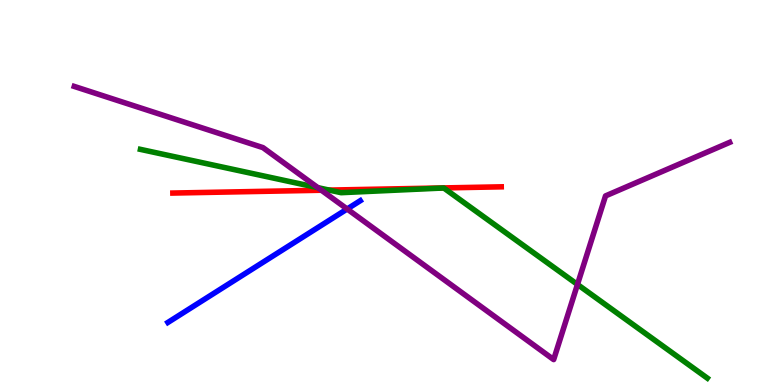[{'lines': ['blue', 'red'], 'intersections': []}, {'lines': ['green', 'red'], 'intersections': [{'x': 4.25, 'y': 5.06}]}, {'lines': ['purple', 'red'], 'intersections': [{'x': 4.15, 'y': 5.06}]}, {'lines': ['blue', 'green'], 'intersections': []}, {'lines': ['blue', 'purple'], 'intersections': [{'x': 4.48, 'y': 4.57}]}, {'lines': ['green', 'purple'], 'intersections': [{'x': 4.1, 'y': 5.13}, {'x': 7.45, 'y': 2.61}]}]